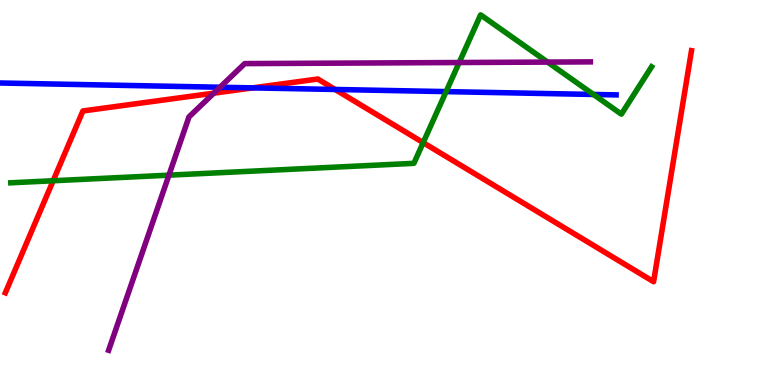[{'lines': ['blue', 'red'], 'intersections': [{'x': 3.26, 'y': 7.72}, {'x': 4.32, 'y': 7.68}]}, {'lines': ['green', 'red'], 'intersections': [{'x': 0.686, 'y': 5.31}, {'x': 5.46, 'y': 6.3}]}, {'lines': ['purple', 'red'], 'intersections': [{'x': 2.76, 'y': 7.58}]}, {'lines': ['blue', 'green'], 'intersections': [{'x': 5.76, 'y': 7.62}, {'x': 7.66, 'y': 7.55}]}, {'lines': ['blue', 'purple'], 'intersections': [{'x': 2.84, 'y': 7.73}]}, {'lines': ['green', 'purple'], 'intersections': [{'x': 2.18, 'y': 5.45}, {'x': 5.92, 'y': 8.38}, {'x': 7.07, 'y': 8.39}]}]